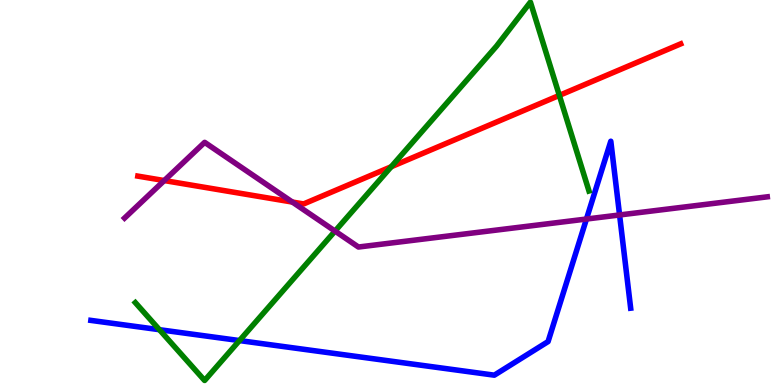[{'lines': ['blue', 'red'], 'intersections': []}, {'lines': ['green', 'red'], 'intersections': [{'x': 5.05, 'y': 5.67}, {'x': 7.22, 'y': 7.52}]}, {'lines': ['purple', 'red'], 'intersections': [{'x': 2.12, 'y': 5.31}, {'x': 3.77, 'y': 4.75}]}, {'lines': ['blue', 'green'], 'intersections': [{'x': 2.06, 'y': 1.44}, {'x': 3.09, 'y': 1.15}]}, {'lines': ['blue', 'purple'], 'intersections': [{'x': 7.57, 'y': 4.31}, {'x': 7.99, 'y': 4.42}]}, {'lines': ['green', 'purple'], 'intersections': [{'x': 4.32, 'y': 4.0}]}]